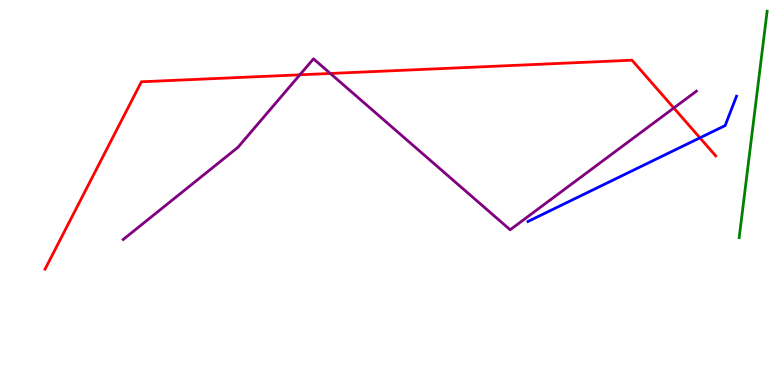[{'lines': ['blue', 'red'], 'intersections': [{'x': 9.03, 'y': 6.42}]}, {'lines': ['green', 'red'], 'intersections': []}, {'lines': ['purple', 'red'], 'intersections': [{'x': 3.87, 'y': 8.06}, {'x': 4.26, 'y': 8.09}, {'x': 8.69, 'y': 7.19}]}, {'lines': ['blue', 'green'], 'intersections': []}, {'lines': ['blue', 'purple'], 'intersections': []}, {'lines': ['green', 'purple'], 'intersections': []}]